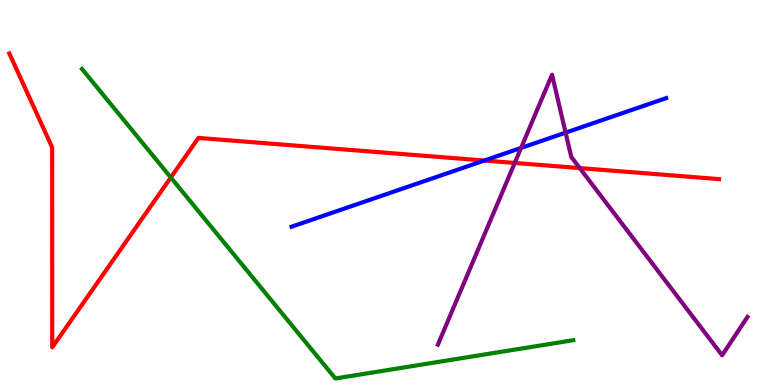[{'lines': ['blue', 'red'], 'intersections': [{'x': 6.25, 'y': 5.83}]}, {'lines': ['green', 'red'], 'intersections': [{'x': 2.2, 'y': 5.39}]}, {'lines': ['purple', 'red'], 'intersections': [{'x': 6.64, 'y': 5.77}, {'x': 7.48, 'y': 5.63}]}, {'lines': ['blue', 'green'], 'intersections': []}, {'lines': ['blue', 'purple'], 'intersections': [{'x': 6.72, 'y': 6.16}, {'x': 7.3, 'y': 6.55}]}, {'lines': ['green', 'purple'], 'intersections': []}]